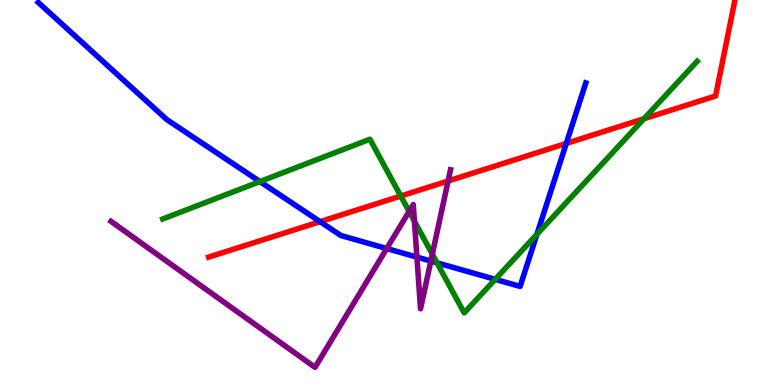[{'lines': ['blue', 'red'], 'intersections': [{'x': 4.13, 'y': 4.24}, {'x': 7.31, 'y': 6.27}]}, {'lines': ['green', 'red'], 'intersections': [{'x': 5.17, 'y': 4.91}, {'x': 8.31, 'y': 6.92}]}, {'lines': ['purple', 'red'], 'intersections': [{'x': 5.78, 'y': 5.3}]}, {'lines': ['blue', 'green'], 'intersections': [{'x': 3.35, 'y': 5.28}, {'x': 5.64, 'y': 3.17}, {'x': 6.39, 'y': 2.74}, {'x': 6.93, 'y': 3.91}]}, {'lines': ['blue', 'purple'], 'intersections': [{'x': 4.99, 'y': 3.54}, {'x': 5.38, 'y': 3.32}, {'x': 5.56, 'y': 3.22}]}, {'lines': ['green', 'purple'], 'intersections': [{'x': 5.28, 'y': 4.51}, {'x': 5.35, 'y': 4.25}, {'x': 5.58, 'y': 3.4}]}]